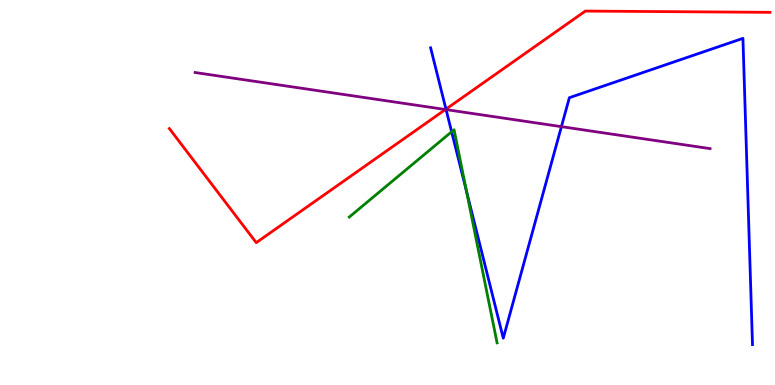[{'lines': ['blue', 'red'], 'intersections': [{'x': 5.75, 'y': 7.16}]}, {'lines': ['green', 'red'], 'intersections': []}, {'lines': ['purple', 'red'], 'intersections': [{'x': 5.75, 'y': 7.16}]}, {'lines': ['blue', 'green'], 'intersections': [{'x': 5.83, 'y': 6.58}, {'x': 6.02, 'y': 5.04}]}, {'lines': ['blue', 'purple'], 'intersections': [{'x': 5.76, 'y': 7.15}, {'x': 7.24, 'y': 6.71}]}, {'lines': ['green', 'purple'], 'intersections': []}]